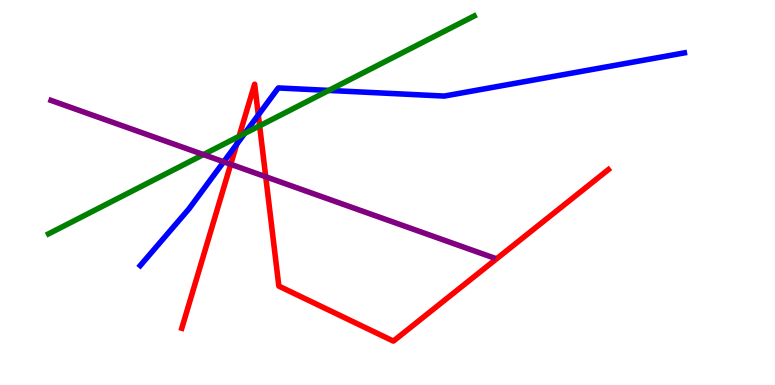[{'lines': ['blue', 'red'], 'intersections': [{'x': 3.05, 'y': 6.25}, {'x': 3.33, 'y': 7.01}]}, {'lines': ['green', 'red'], 'intersections': [{'x': 3.08, 'y': 6.46}, {'x': 3.35, 'y': 6.73}]}, {'lines': ['purple', 'red'], 'intersections': [{'x': 2.98, 'y': 5.73}, {'x': 3.43, 'y': 5.41}]}, {'lines': ['blue', 'green'], 'intersections': [{'x': 3.16, 'y': 6.53}, {'x': 4.24, 'y': 7.65}]}, {'lines': ['blue', 'purple'], 'intersections': [{'x': 2.89, 'y': 5.8}]}, {'lines': ['green', 'purple'], 'intersections': [{'x': 2.62, 'y': 5.98}]}]